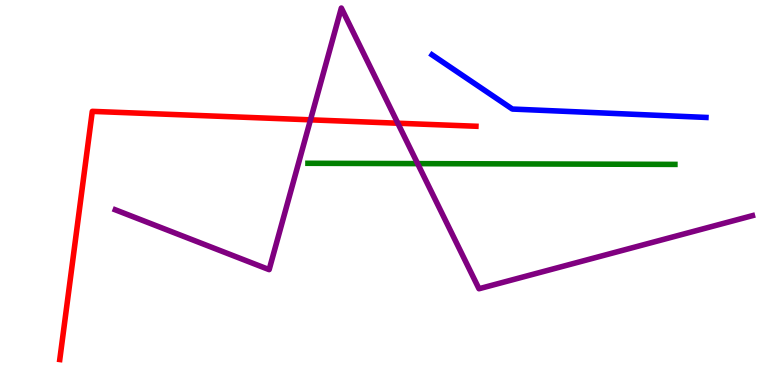[{'lines': ['blue', 'red'], 'intersections': []}, {'lines': ['green', 'red'], 'intersections': []}, {'lines': ['purple', 'red'], 'intersections': [{'x': 4.01, 'y': 6.89}, {'x': 5.13, 'y': 6.8}]}, {'lines': ['blue', 'green'], 'intersections': []}, {'lines': ['blue', 'purple'], 'intersections': []}, {'lines': ['green', 'purple'], 'intersections': [{'x': 5.39, 'y': 5.75}]}]